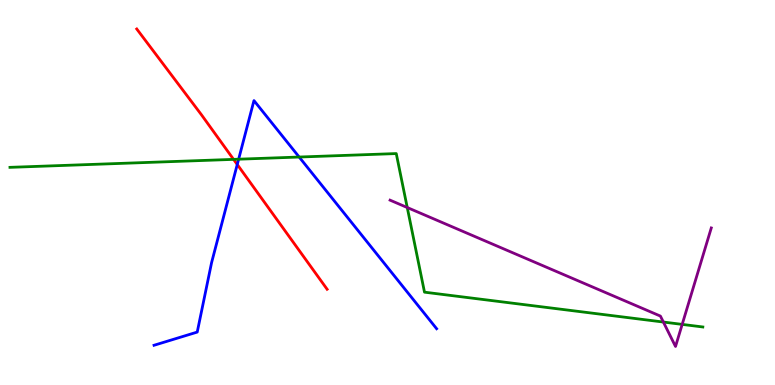[{'lines': ['blue', 'red'], 'intersections': [{'x': 3.06, 'y': 5.73}]}, {'lines': ['green', 'red'], 'intersections': [{'x': 3.01, 'y': 5.86}]}, {'lines': ['purple', 'red'], 'intersections': []}, {'lines': ['blue', 'green'], 'intersections': [{'x': 3.08, 'y': 5.87}, {'x': 3.86, 'y': 5.92}]}, {'lines': ['blue', 'purple'], 'intersections': []}, {'lines': ['green', 'purple'], 'intersections': [{'x': 5.25, 'y': 4.61}, {'x': 8.56, 'y': 1.64}, {'x': 8.8, 'y': 1.57}]}]